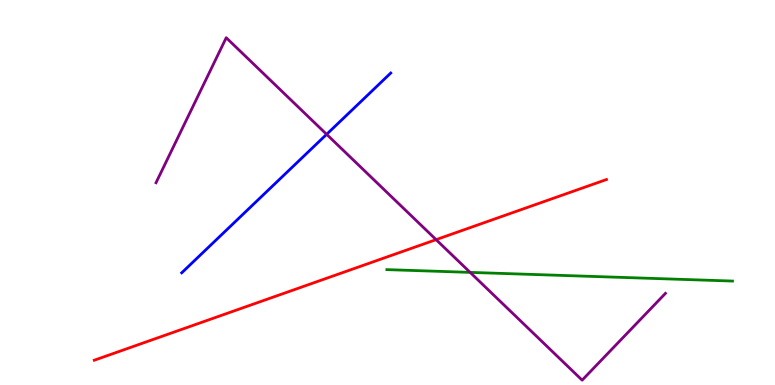[{'lines': ['blue', 'red'], 'intersections': []}, {'lines': ['green', 'red'], 'intersections': []}, {'lines': ['purple', 'red'], 'intersections': [{'x': 5.63, 'y': 3.78}]}, {'lines': ['blue', 'green'], 'intersections': []}, {'lines': ['blue', 'purple'], 'intersections': [{'x': 4.21, 'y': 6.51}]}, {'lines': ['green', 'purple'], 'intersections': [{'x': 6.07, 'y': 2.93}]}]